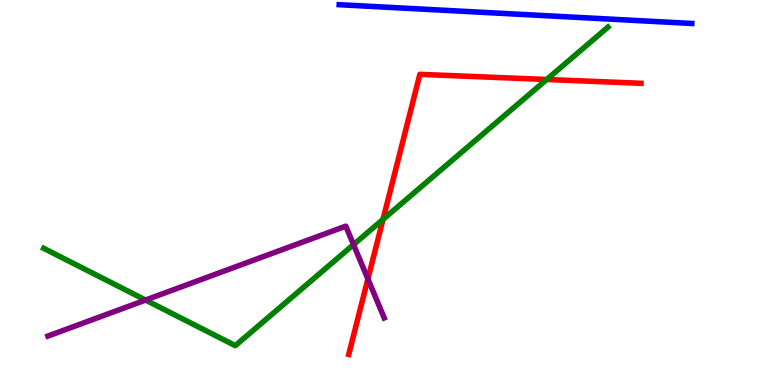[{'lines': ['blue', 'red'], 'intersections': []}, {'lines': ['green', 'red'], 'intersections': [{'x': 4.94, 'y': 4.3}, {'x': 7.05, 'y': 7.94}]}, {'lines': ['purple', 'red'], 'intersections': [{'x': 4.75, 'y': 2.75}]}, {'lines': ['blue', 'green'], 'intersections': []}, {'lines': ['blue', 'purple'], 'intersections': []}, {'lines': ['green', 'purple'], 'intersections': [{'x': 1.88, 'y': 2.21}, {'x': 4.56, 'y': 3.65}]}]